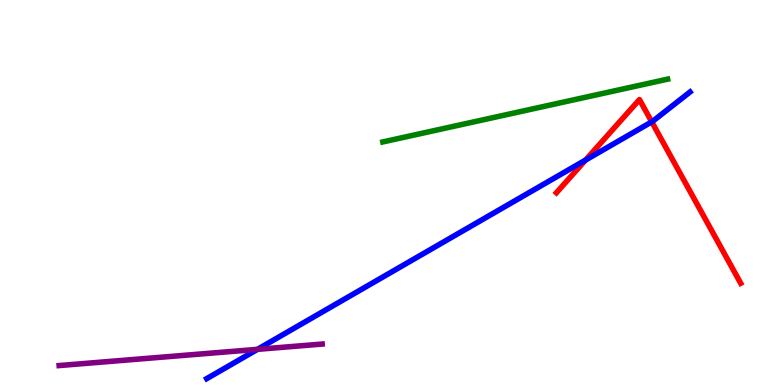[{'lines': ['blue', 'red'], 'intersections': [{'x': 7.56, 'y': 5.84}, {'x': 8.41, 'y': 6.83}]}, {'lines': ['green', 'red'], 'intersections': []}, {'lines': ['purple', 'red'], 'intersections': []}, {'lines': ['blue', 'green'], 'intersections': []}, {'lines': ['blue', 'purple'], 'intersections': [{'x': 3.32, 'y': 0.926}]}, {'lines': ['green', 'purple'], 'intersections': []}]